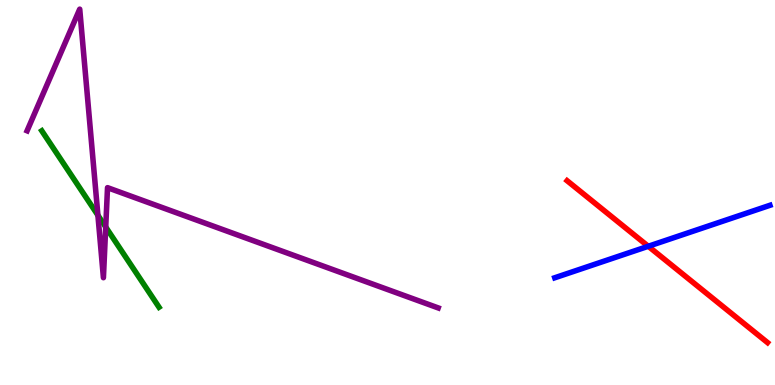[{'lines': ['blue', 'red'], 'intersections': [{'x': 8.36, 'y': 3.6}]}, {'lines': ['green', 'red'], 'intersections': []}, {'lines': ['purple', 'red'], 'intersections': []}, {'lines': ['blue', 'green'], 'intersections': []}, {'lines': ['blue', 'purple'], 'intersections': []}, {'lines': ['green', 'purple'], 'intersections': [{'x': 1.26, 'y': 4.41}, {'x': 1.36, 'y': 4.1}]}]